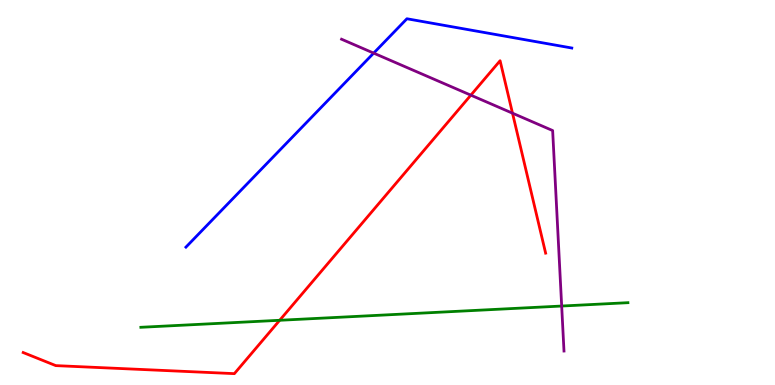[{'lines': ['blue', 'red'], 'intersections': []}, {'lines': ['green', 'red'], 'intersections': [{'x': 3.61, 'y': 1.68}]}, {'lines': ['purple', 'red'], 'intersections': [{'x': 6.08, 'y': 7.53}, {'x': 6.61, 'y': 7.06}]}, {'lines': ['blue', 'green'], 'intersections': []}, {'lines': ['blue', 'purple'], 'intersections': [{'x': 4.82, 'y': 8.62}]}, {'lines': ['green', 'purple'], 'intersections': [{'x': 7.25, 'y': 2.05}]}]